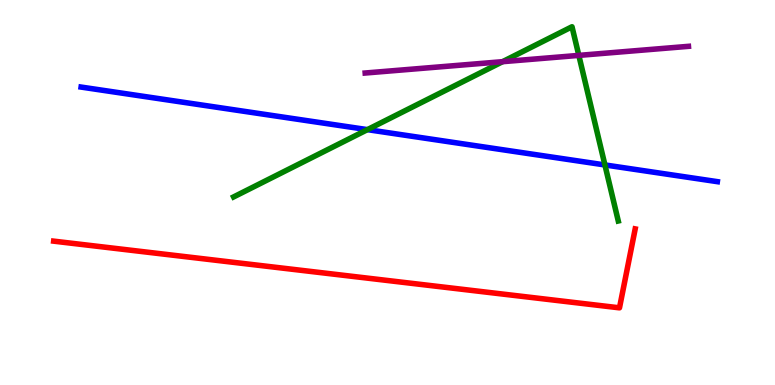[{'lines': ['blue', 'red'], 'intersections': []}, {'lines': ['green', 'red'], 'intersections': []}, {'lines': ['purple', 'red'], 'intersections': []}, {'lines': ['blue', 'green'], 'intersections': [{'x': 4.74, 'y': 6.63}, {'x': 7.81, 'y': 5.72}]}, {'lines': ['blue', 'purple'], 'intersections': []}, {'lines': ['green', 'purple'], 'intersections': [{'x': 6.48, 'y': 8.4}, {'x': 7.47, 'y': 8.56}]}]